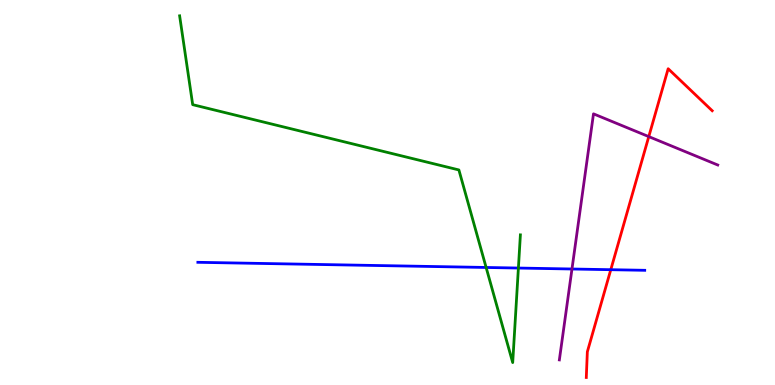[{'lines': ['blue', 'red'], 'intersections': [{'x': 7.88, 'y': 2.99}]}, {'lines': ['green', 'red'], 'intersections': []}, {'lines': ['purple', 'red'], 'intersections': [{'x': 8.37, 'y': 6.45}]}, {'lines': ['blue', 'green'], 'intersections': [{'x': 6.27, 'y': 3.05}, {'x': 6.69, 'y': 3.04}]}, {'lines': ['blue', 'purple'], 'intersections': [{'x': 7.38, 'y': 3.01}]}, {'lines': ['green', 'purple'], 'intersections': []}]